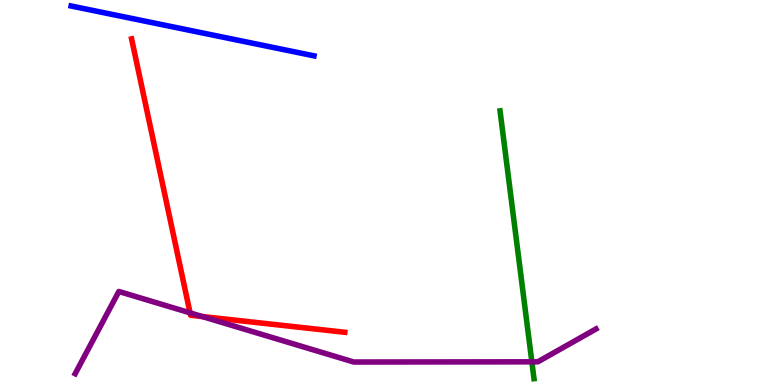[{'lines': ['blue', 'red'], 'intersections': []}, {'lines': ['green', 'red'], 'intersections': []}, {'lines': ['purple', 'red'], 'intersections': [{'x': 2.45, 'y': 1.87}, {'x': 2.61, 'y': 1.78}]}, {'lines': ['blue', 'green'], 'intersections': []}, {'lines': ['blue', 'purple'], 'intersections': []}, {'lines': ['green', 'purple'], 'intersections': [{'x': 6.86, 'y': 0.602}]}]